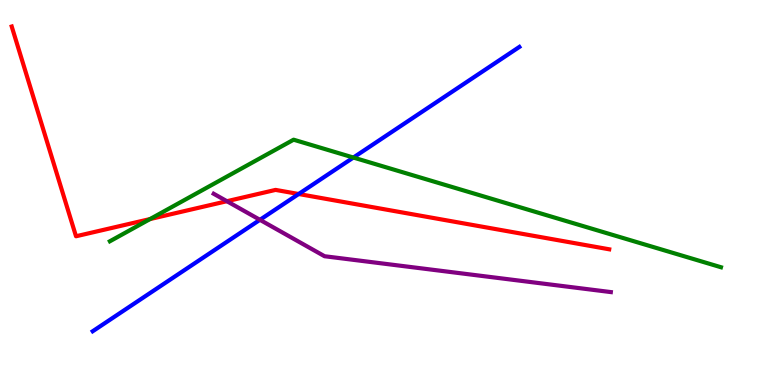[{'lines': ['blue', 'red'], 'intersections': [{'x': 3.85, 'y': 4.96}]}, {'lines': ['green', 'red'], 'intersections': [{'x': 1.94, 'y': 4.31}]}, {'lines': ['purple', 'red'], 'intersections': [{'x': 2.93, 'y': 4.77}]}, {'lines': ['blue', 'green'], 'intersections': [{'x': 4.56, 'y': 5.91}]}, {'lines': ['blue', 'purple'], 'intersections': [{'x': 3.35, 'y': 4.29}]}, {'lines': ['green', 'purple'], 'intersections': []}]